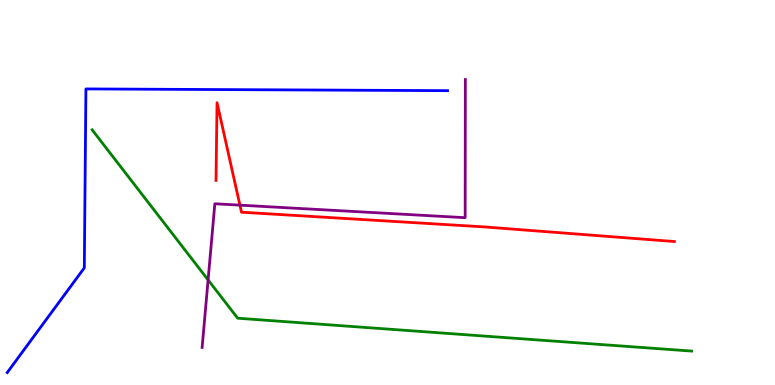[{'lines': ['blue', 'red'], 'intersections': []}, {'lines': ['green', 'red'], 'intersections': []}, {'lines': ['purple', 'red'], 'intersections': [{'x': 3.1, 'y': 4.67}]}, {'lines': ['blue', 'green'], 'intersections': []}, {'lines': ['blue', 'purple'], 'intersections': []}, {'lines': ['green', 'purple'], 'intersections': [{'x': 2.69, 'y': 2.73}]}]